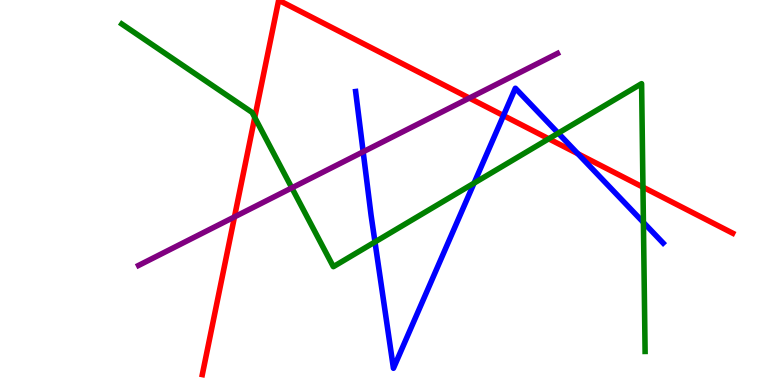[{'lines': ['blue', 'red'], 'intersections': [{'x': 6.5, 'y': 7.0}, {'x': 7.46, 'y': 6.01}]}, {'lines': ['green', 'red'], 'intersections': [{'x': 3.29, 'y': 6.95}, {'x': 7.08, 'y': 6.39}, {'x': 8.3, 'y': 5.14}]}, {'lines': ['purple', 'red'], 'intersections': [{'x': 3.03, 'y': 4.37}, {'x': 6.06, 'y': 7.45}]}, {'lines': ['blue', 'green'], 'intersections': [{'x': 4.84, 'y': 3.72}, {'x': 6.12, 'y': 5.24}, {'x': 7.2, 'y': 6.54}, {'x': 8.3, 'y': 4.22}]}, {'lines': ['blue', 'purple'], 'intersections': [{'x': 4.69, 'y': 6.06}]}, {'lines': ['green', 'purple'], 'intersections': [{'x': 3.77, 'y': 5.12}]}]